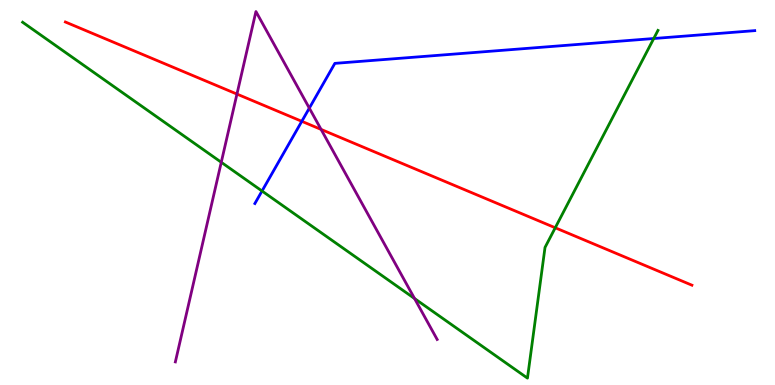[{'lines': ['blue', 'red'], 'intersections': [{'x': 3.89, 'y': 6.85}]}, {'lines': ['green', 'red'], 'intersections': [{'x': 7.16, 'y': 4.08}]}, {'lines': ['purple', 'red'], 'intersections': [{'x': 3.06, 'y': 7.56}, {'x': 4.14, 'y': 6.64}]}, {'lines': ['blue', 'green'], 'intersections': [{'x': 3.38, 'y': 5.04}, {'x': 8.44, 'y': 9.0}]}, {'lines': ['blue', 'purple'], 'intersections': [{'x': 3.99, 'y': 7.19}]}, {'lines': ['green', 'purple'], 'intersections': [{'x': 2.86, 'y': 5.79}, {'x': 5.35, 'y': 2.25}]}]